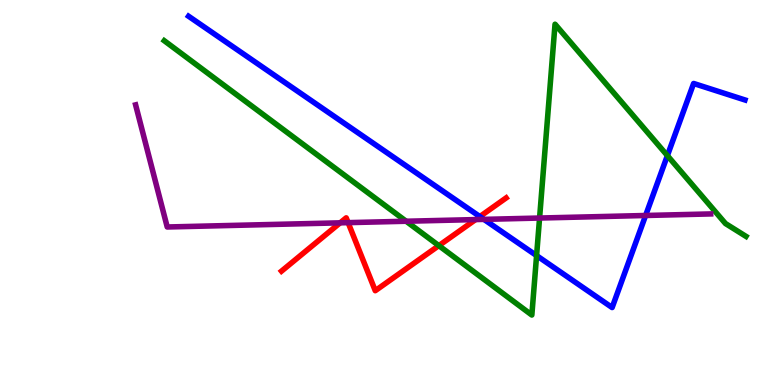[{'lines': ['blue', 'red'], 'intersections': [{'x': 6.19, 'y': 4.38}]}, {'lines': ['green', 'red'], 'intersections': [{'x': 5.66, 'y': 3.62}]}, {'lines': ['purple', 'red'], 'intersections': [{'x': 4.39, 'y': 4.21}, {'x': 4.49, 'y': 4.22}, {'x': 6.14, 'y': 4.3}]}, {'lines': ['blue', 'green'], 'intersections': [{'x': 6.92, 'y': 3.36}, {'x': 8.61, 'y': 5.96}]}, {'lines': ['blue', 'purple'], 'intersections': [{'x': 6.24, 'y': 4.3}, {'x': 8.33, 'y': 4.4}]}, {'lines': ['green', 'purple'], 'intersections': [{'x': 5.24, 'y': 4.25}, {'x': 6.96, 'y': 4.34}]}]